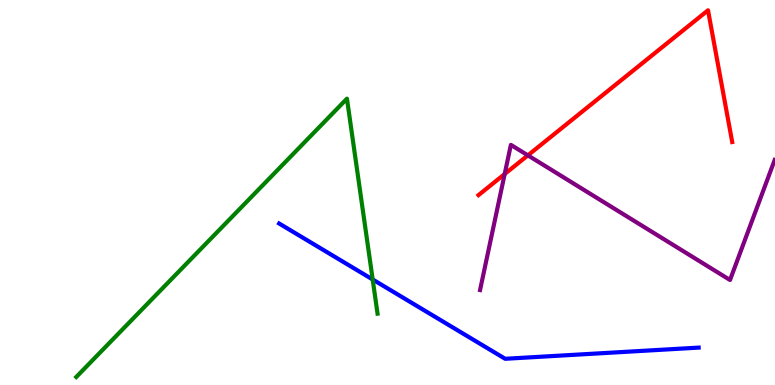[{'lines': ['blue', 'red'], 'intersections': []}, {'lines': ['green', 'red'], 'intersections': []}, {'lines': ['purple', 'red'], 'intersections': [{'x': 6.51, 'y': 5.48}, {'x': 6.81, 'y': 5.96}]}, {'lines': ['blue', 'green'], 'intersections': [{'x': 4.81, 'y': 2.74}]}, {'lines': ['blue', 'purple'], 'intersections': []}, {'lines': ['green', 'purple'], 'intersections': []}]